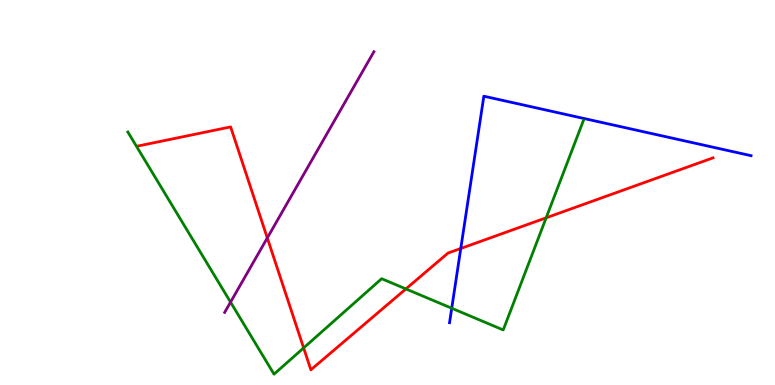[{'lines': ['blue', 'red'], 'intersections': [{'x': 5.95, 'y': 3.55}]}, {'lines': ['green', 'red'], 'intersections': [{'x': 3.92, 'y': 0.963}, {'x': 5.24, 'y': 2.5}, {'x': 7.05, 'y': 4.34}]}, {'lines': ['purple', 'red'], 'intersections': [{'x': 3.45, 'y': 3.82}]}, {'lines': ['blue', 'green'], 'intersections': [{'x': 5.83, 'y': 1.99}]}, {'lines': ['blue', 'purple'], 'intersections': []}, {'lines': ['green', 'purple'], 'intersections': [{'x': 2.97, 'y': 2.15}]}]